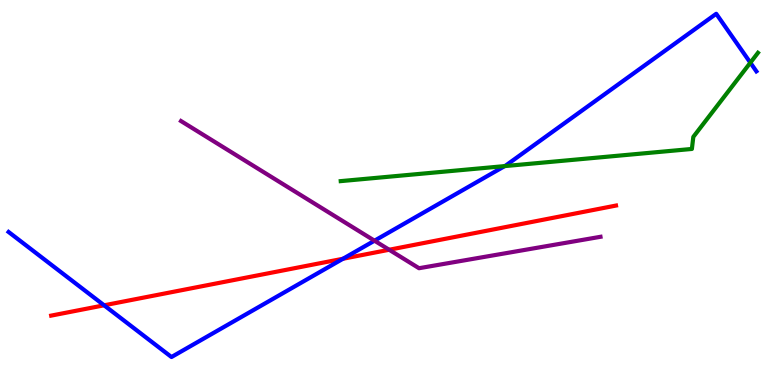[{'lines': ['blue', 'red'], 'intersections': [{'x': 1.34, 'y': 2.07}, {'x': 4.43, 'y': 3.28}]}, {'lines': ['green', 'red'], 'intersections': []}, {'lines': ['purple', 'red'], 'intersections': [{'x': 5.02, 'y': 3.51}]}, {'lines': ['blue', 'green'], 'intersections': [{'x': 6.51, 'y': 5.69}, {'x': 9.68, 'y': 8.37}]}, {'lines': ['blue', 'purple'], 'intersections': [{'x': 4.83, 'y': 3.75}]}, {'lines': ['green', 'purple'], 'intersections': []}]